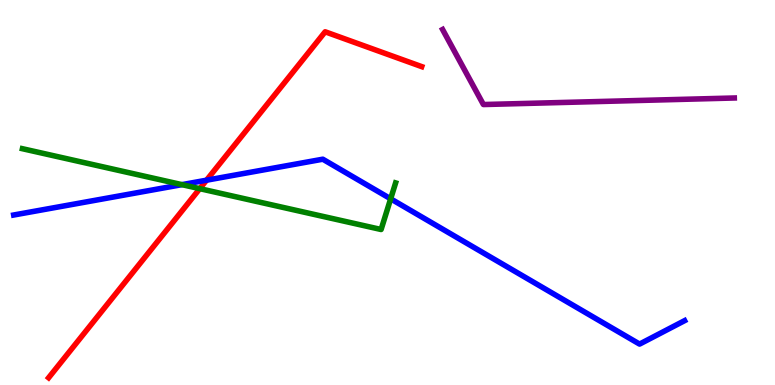[{'lines': ['blue', 'red'], 'intersections': [{'x': 2.66, 'y': 5.32}]}, {'lines': ['green', 'red'], 'intersections': [{'x': 2.58, 'y': 5.1}]}, {'lines': ['purple', 'red'], 'intersections': []}, {'lines': ['blue', 'green'], 'intersections': [{'x': 2.35, 'y': 5.2}, {'x': 5.04, 'y': 4.84}]}, {'lines': ['blue', 'purple'], 'intersections': []}, {'lines': ['green', 'purple'], 'intersections': []}]